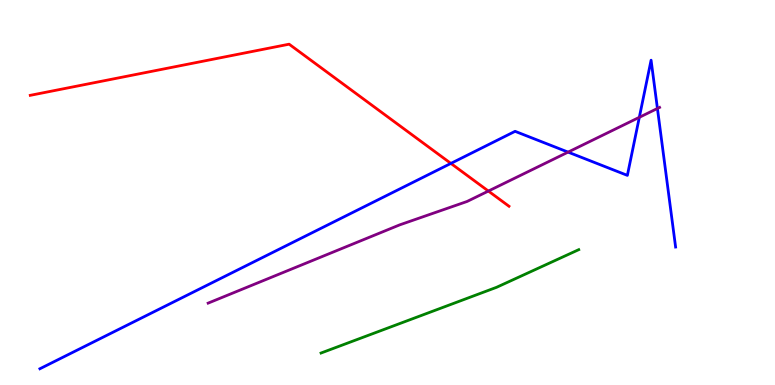[{'lines': ['blue', 'red'], 'intersections': [{'x': 5.82, 'y': 5.76}]}, {'lines': ['green', 'red'], 'intersections': []}, {'lines': ['purple', 'red'], 'intersections': [{'x': 6.3, 'y': 5.04}]}, {'lines': ['blue', 'green'], 'intersections': []}, {'lines': ['blue', 'purple'], 'intersections': [{'x': 7.33, 'y': 6.05}, {'x': 8.25, 'y': 6.95}, {'x': 8.48, 'y': 7.18}]}, {'lines': ['green', 'purple'], 'intersections': []}]